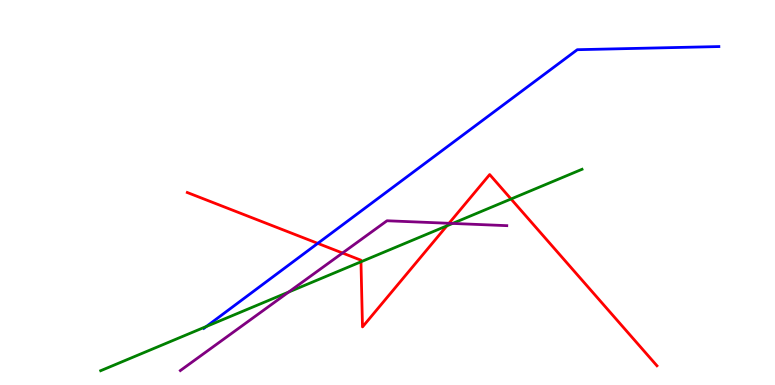[{'lines': ['blue', 'red'], 'intersections': [{'x': 4.1, 'y': 3.68}]}, {'lines': ['green', 'red'], 'intersections': [{'x': 4.66, 'y': 3.2}, {'x': 5.77, 'y': 4.13}, {'x': 6.59, 'y': 4.83}]}, {'lines': ['purple', 'red'], 'intersections': [{'x': 4.42, 'y': 3.43}, {'x': 5.79, 'y': 4.2}]}, {'lines': ['blue', 'green'], 'intersections': [{'x': 2.66, 'y': 1.52}]}, {'lines': ['blue', 'purple'], 'intersections': []}, {'lines': ['green', 'purple'], 'intersections': [{'x': 3.72, 'y': 2.41}, {'x': 5.84, 'y': 4.2}]}]